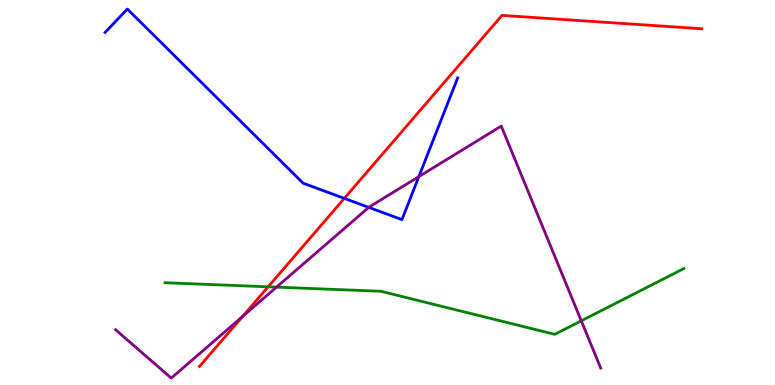[{'lines': ['blue', 'red'], 'intersections': [{'x': 4.44, 'y': 4.85}]}, {'lines': ['green', 'red'], 'intersections': [{'x': 3.46, 'y': 2.55}]}, {'lines': ['purple', 'red'], 'intersections': [{'x': 3.13, 'y': 1.78}]}, {'lines': ['blue', 'green'], 'intersections': []}, {'lines': ['blue', 'purple'], 'intersections': [{'x': 4.76, 'y': 4.61}, {'x': 5.4, 'y': 5.41}]}, {'lines': ['green', 'purple'], 'intersections': [{'x': 3.57, 'y': 2.54}, {'x': 7.5, 'y': 1.67}]}]